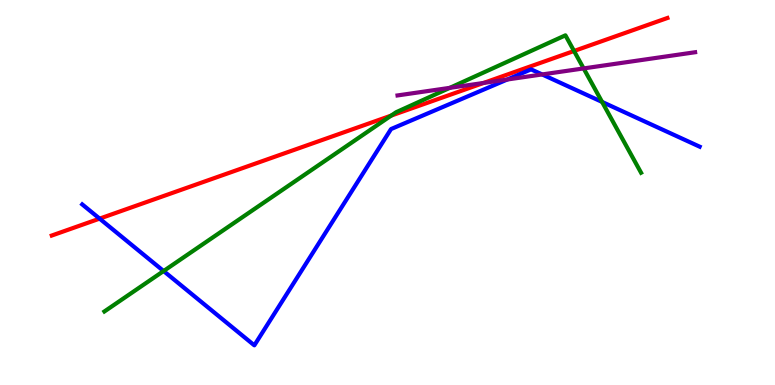[{'lines': ['blue', 'red'], 'intersections': [{'x': 1.29, 'y': 4.32}]}, {'lines': ['green', 'red'], 'intersections': [{'x': 5.05, 'y': 7.0}, {'x': 7.41, 'y': 8.68}]}, {'lines': ['purple', 'red'], 'intersections': [{'x': 6.24, 'y': 7.85}]}, {'lines': ['blue', 'green'], 'intersections': [{'x': 2.11, 'y': 2.96}, {'x': 7.77, 'y': 7.35}]}, {'lines': ['blue', 'purple'], 'intersections': [{'x': 6.55, 'y': 7.93}, {'x': 7.0, 'y': 8.07}]}, {'lines': ['green', 'purple'], 'intersections': [{'x': 5.8, 'y': 7.72}, {'x': 7.53, 'y': 8.22}]}]